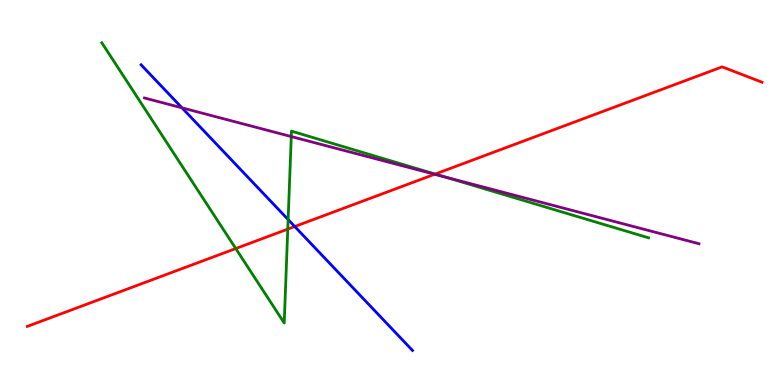[{'lines': ['blue', 'red'], 'intersections': [{'x': 3.8, 'y': 4.12}]}, {'lines': ['green', 'red'], 'intersections': [{'x': 3.04, 'y': 3.54}, {'x': 3.71, 'y': 4.05}, {'x': 5.62, 'y': 5.48}]}, {'lines': ['purple', 'red'], 'intersections': [{'x': 5.61, 'y': 5.47}]}, {'lines': ['blue', 'green'], 'intersections': [{'x': 3.72, 'y': 4.3}]}, {'lines': ['blue', 'purple'], 'intersections': [{'x': 2.35, 'y': 7.2}]}, {'lines': ['green', 'purple'], 'intersections': [{'x': 3.76, 'y': 6.45}, {'x': 5.73, 'y': 5.41}]}]